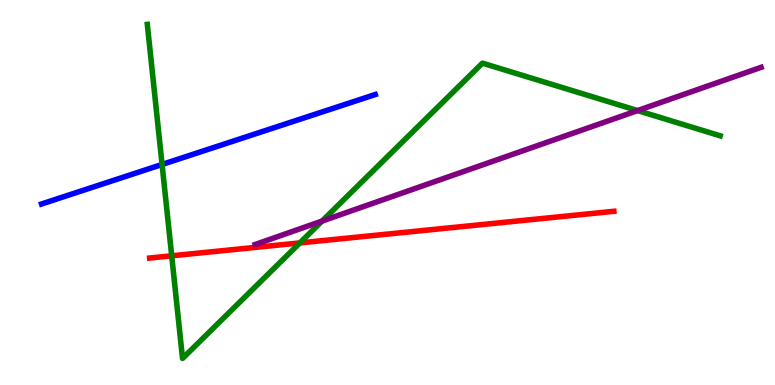[{'lines': ['blue', 'red'], 'intersections': []}, {'lines': ['green', 'red'], 'intersections': [{'x': 2.22, 'y': 3.36}, {'x': 3.87, 'y': 3.69}]}, {'lines': ['purple', 'red'], 'intersections': []}, {'lines': ['blue', 'green'], 'intersections': [{'x': 2.09, 'y': 5.73}]}, {'lines': ['blue', 'purple'], 'intersections': []}, {'lines': ['green', 'purple'], 'intersections': [{'x': 4.16, 'y': 4.26}, {'x': 8.23, 'y': 7.13}]}]